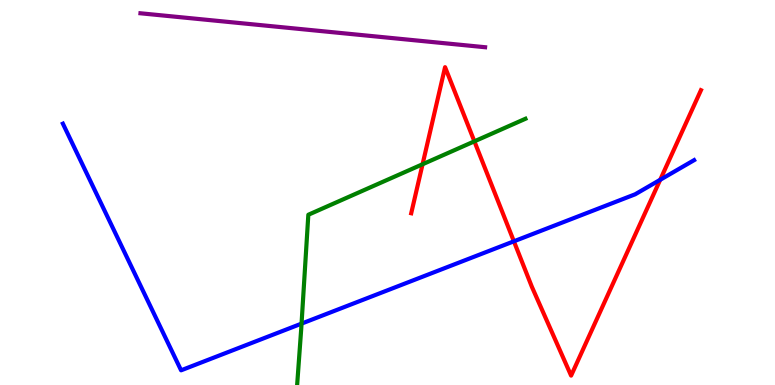[{'lines': ['blue', 'red'], 'intersections': [{'x': 6.63, 'y': 3.73}, {'x': 8.52, 'y': 5.33}]}, {'lines': ['green', 'red'], 'intersections': [{'x': 5.45, 'y': 5.73}, {'x': 6.12, 'y': 6.33}]}, {'lines': ['purple', 'red'], 'intersections': []}, {'lines': ['blue', 'green'], 'intersections': [{'x': 3.89, 'y': 1.59}]}, {'lines': ['blue', 'purple'], 'intersections': []}, {'lines': ['green', 'purple'], 'intersections': []}]